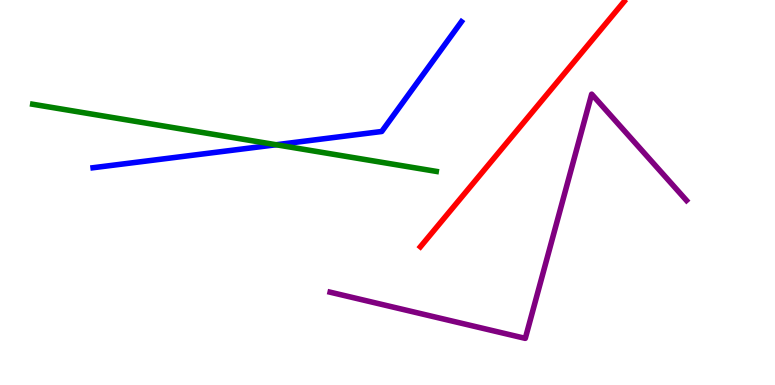[{'lines': ['blue', 'red'], 'intersections': []}, {'lines': ['green', 'red'], 'intersections': []}, {'lines': ['purple', 'red'], 'intersections': []}, {'lines': ['blue', 'green'], 'intersections': [{'x': 3.56, 'y': 6.24}]}, {'lines': ['blue', 'purple'], 'intersections': []}, {'lines': ['green', 'purple'], 'intersections': []}]